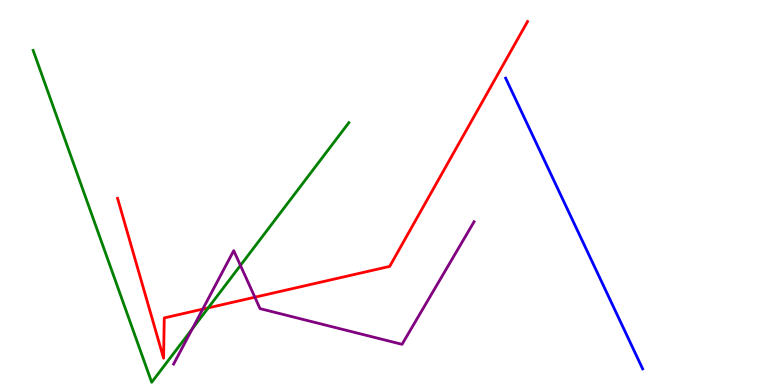[{'lines': ['blue', 'red'], 'intersections': []}, {'lines': ['green', 'red'], 'intersections': [{'x': 2.69, 'y': 2.0}]}, {'lines': ['purple', 'red'], 'intersections': [{'x': 2.62, 'y': 1.97}, {'x': 3.29, 'y': 2.28}]}, {'lines': ['blue', 'green'], 'intersections': []}, {'lines': ['blue', 'purple'], 'intersections': []}, {'lines': ['green', 'purple'], 'intersections': [{'x': 2.48, 'y': 1.46}, {'x': 3.1, 'y': 3.11}]}]